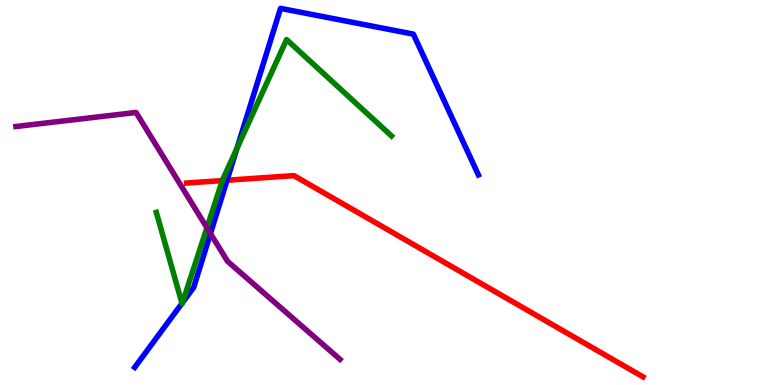[{'lines': ['blue', 'red'], 'intersections': [{'x': 2.93, 'y': 5.32}]}, {'lines': ['green', 'red'], 'intersections': [{'x': 2.87, 'y': 5.31}]}, {'lines': ['purple', 'red'], 'intersections': []}, {'lines': ['blue', 'green'], 'intersections': [{'x': 2.35, 'y': 2.12}, {'x': 2.35, 'y': 2.14}, {'x': 3.06, 'y': 6.15}]}, {'lines': ['blue', 'purple'], 'intersections': [{'x': 2.72, 'y': 3.93}]}, {'lines': ['green', 'purple'], 'intersections': [{'x': 2.67, 'y': 4.08}]}]